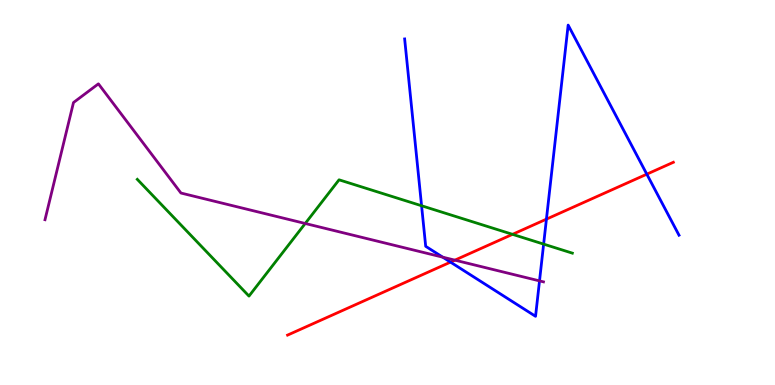[{'lines': ['blue', 'red'], 'intersections': [{'x': 5.81, 'y': 3.19}, {'x': 7.05, 'y': 4.31}, {'x': 8.35, 'y': 5.48}]}, {'lines': ['green', 'red'], 'intersections': [{'x': 6.61, 'y': 3.91}]}, {'lines': ['purple', 'red'], 'intersections': [{'x': 5.87, 'y': 3.24}]}, {'lines': ['blue', 'green'], 'intersections': [{'x': 5.44, 'y': 4.66}, {'x': 7.01, 'y': 3.66}]}, {'lines': ['blue', 'purple'], 'intersections': [{'x': 5.71, 'y': 3.32}, {'x': 6.96, 'y': 2.7}]}, {'lines': ['green', 'purple'], 'intersections': [{'x': 3.94, 'y': 4.2}]}]